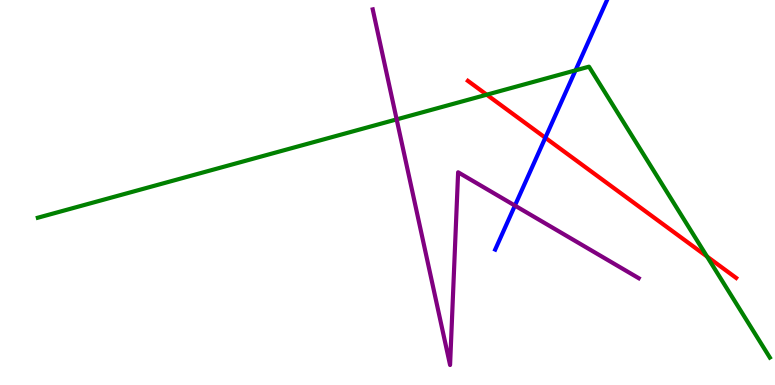[{'lines': ['blue', 'red'], 'intersections': [{'x': 7.04, 'y': 6.42}]}, {'lines': ['green', 'red'], 'intersections': [{'x': 6.28, 'y': 7.54}, {'x': 9.12, 'y': 3.34}]}, {'lines': ['purple', 'red'], 'intersections': []}, {'lines': ['blue', 'green'], 'intersections': [{'x': 7.43, 'y': 8.17}]}, {'lines': ['blue', 'purple'], 'intersections': [{'x': 6.64, 'y': 4.66}]}, {'lines': ['green', 'purple'], 'intersections': [{'x': 5.12, 'y': 6.9}]}]